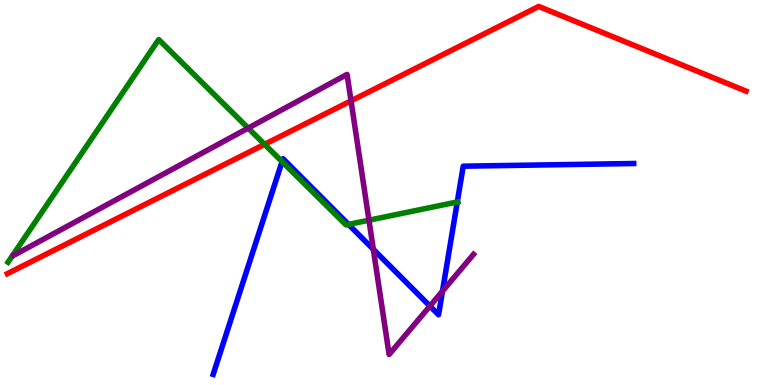[{'lines': ['blue', 'red'], 'intersections': []}, {'lines': ['green', 'red'], 'intersections': [{'x': 3.41, 'y': 6.25}]}, {'lines': ['purple', 'red'], 'intersections': [{'x': 4.53, 'y': 7.38}]}, {'lines': ['blue', 'green'], 'intersections': [{'x': 3.64, 'y': 5.8}, {'x': 4.5, 'y': 4.17}, {'x': 5.9, 'y': 4.75}]}, {'lines': ['blue', 'purple'], 'intersections': [{'x': 4.82, 'y': 3.52}, {'x': 5.55, 'y': 2.05}, {'x': 5.71, 'y': 2.44}]}, {'lines': ['green', 'purple'], 'intersections': [{'x': 3.2, 'y': 6.67}, {'x': 4.76, 'y': 4.28}]}]